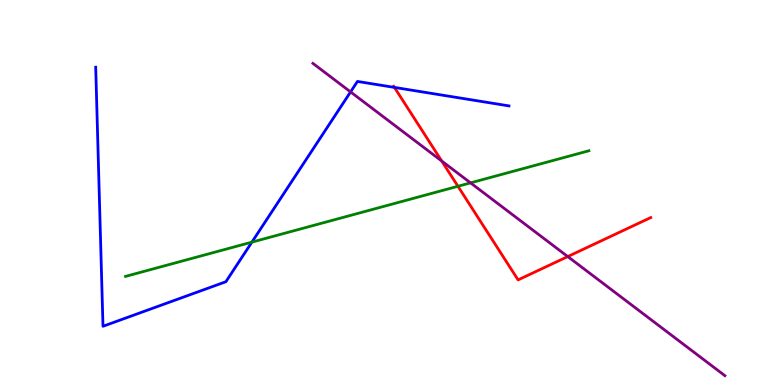[{'lines': ['blue', 'red'], 'intersections': [{'x': 5.09, 'y': 7.73}]}, {'lines': ['green', 'red'], 'intersections': [{'x': 5.91, 'y': 5.16}]}, {'lines': ['purple', 'red'], 'intersections': [{'x': 5.7, 'y': 5.82}, {'x': 7.33, 'y': 3.34}]}, {'lines': ['blue', 'green'], 'intersections': [{'x': 3.25, 'y': 3.71}]}, {'lines': ['blue', 'purple'], 'intersections': [{'x': 4.52, 'y': 7.61}]}, {'lines': ['green', 'purple'], 'intersections': [{'x': 6.07, 'y': 5.25}]}]